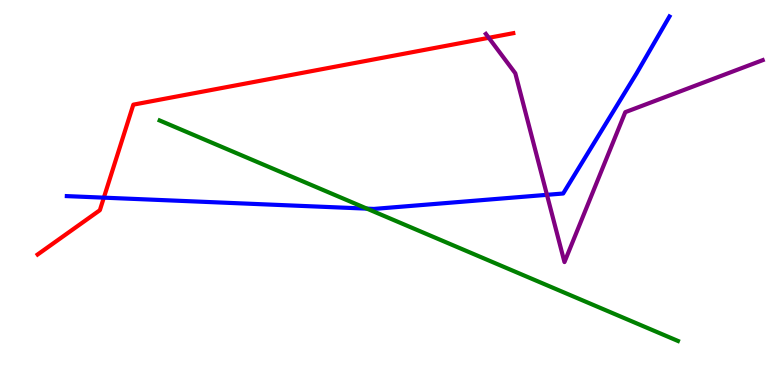[{'lines': ['blue', 'red'], 'intersections': [{'x': 1.34, 'y': 4.87}]}, {'lines': ['green', 'red'], 'intersections': []}, {'lines': ['purple', 'red'], 'intersections': [{'x': 6.31, 'y': 9.02}]}, {'lines': ['blue', 'green'], 'intersections': [{'x': 4.73, 'y': 4.58}]}, {'lines': ['blue', 'purple'], 'intersections': [{'x': 7.06, 'y': 4.94}]}, {'lines': ['green', 'purple'], 'intersections': []}]